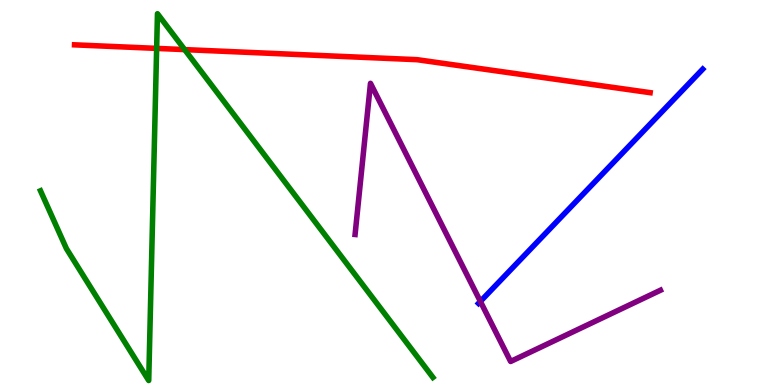[{'lines': ['blue', 'red'], 'intersections': []}, {'lines': ['green', 'red'], 'intersections': [{'x': 2.02, 'y': 8.74}, {'x': 2.38, 'y': 8.71}]}, {'lines': ['purple', 'red'], 'intersections': []}, {'lines': ['blue', 'green'], 'intersections': []}, {'lines': ['blue', 'purple'], 'intersections': [{'x': 6.2, 'y': 2.17}]}, {'lines': ['green', 'purple'], 'intersections': []}]